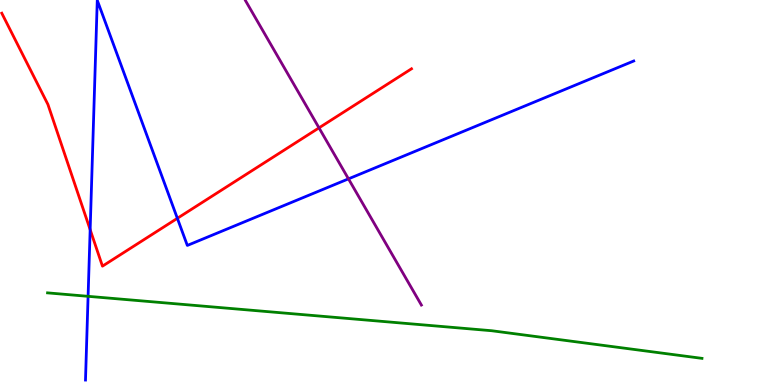[{'lines': ['blue', 'red'], 'intersections': [{'x': 1.16, 'y': 4.03}, {'x': 2.29, 'y': 4.33}]}, {'lines': ['green', 'red'], 'intersections': []}, {'lines': ['purple', 'red'], 'intersections': [{'x': 4.12, 'y': 6.68}]}, {'lines': ['blue', 'green'], 'intersections': [{'x': 1.14, 'y': 2.3}]}, {'lines': ['blue', 'purple'], 'intersections': [{'x': 4.5, 'y': 5.35}]}, {'lines': ['green', 'purple'], 'intersections': []}]